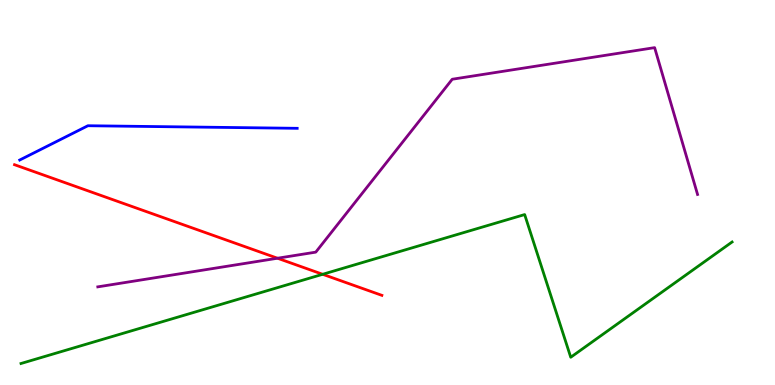[{'lines': ['blue', 'red'], 'intersections': []}, {'lines': ['green', 'red'], 'intersections': [{'x': 4.16, 'y': 2.88}]}, {'lines': ['purple', 'red'], 'intersections': [{'x': 3.58, 'y': 3.29}]}, {'lines': ['blue', 'green'], 'intersections': []}, {'lines': ['blue', 'purple'], 'intersections': []}, {'lines': ['green', 'purple'], 'intersections': []}]